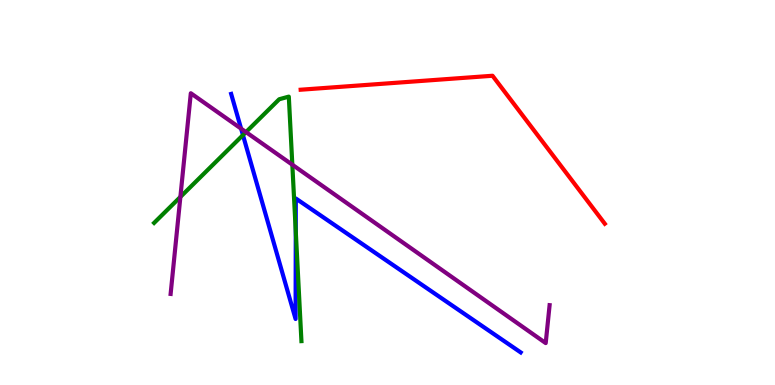[{'lines': ['blue', 'red'], 'intersections': []}, {'lines': ['green', 'red'], 'intersections': []}, {'lines': ['purple', 'red'], 'intersections': []}, {'lines': ['blue', 'green'], 'intersections': [{'x': 3.13, 'y': 6.49}, {'x': 3.82, 'y': 4.0}]}, {'lines': ['blue', 'purple'], 'intersections': [{'x': 3.11, 'y': 6.66}]}, {'lines': ['green', 'purple'], 'intersections': [{'x': 2.33, 'y': 4.88}, {'x': 3.17, 'y': 6.57}, {'x': 3.77, 'y': 5.72}]}]